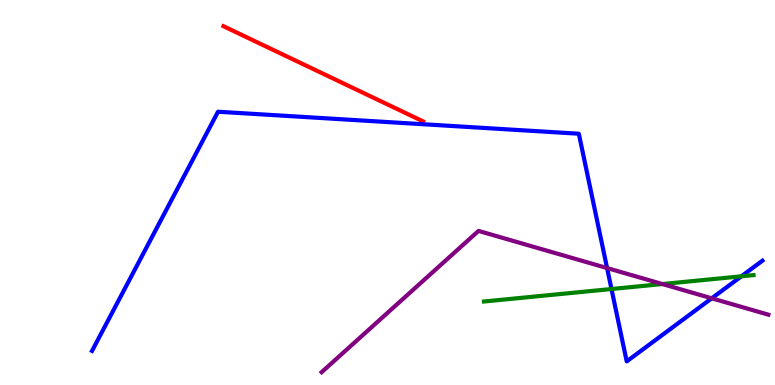[{'lines': ['blue', 'red'], 'intersections': []}, {'lines': ['green', 'red'], 'intersections': []}, {'lines': ['purple', 'red'], 'intersections': []}, {'lines': ['blue', 'green'], 'intersections': [{'x': 7.89, 'y': 2.49}, {'x': 9.57, 'y': 2.82}]}, {'lines': ['blue', 'purple'], 'intersections': [{'x': 7.83, 'y': 3.04}, {'x': 9.18, 'y': 2.25}]}, {'lines': ['green', 'purple'], 'intersections': [{'x': 8.55, 'y': 2.62}]}]